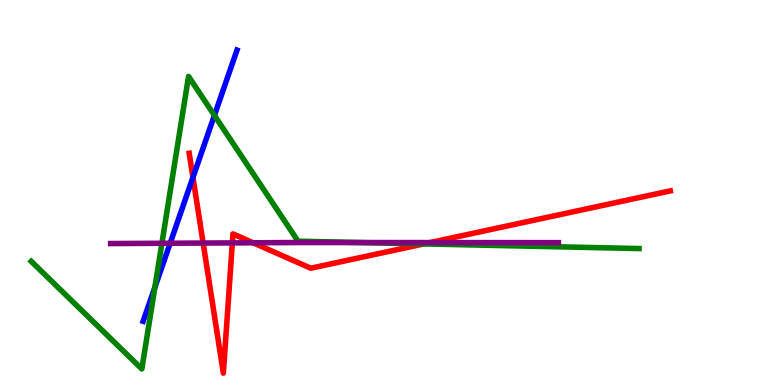[{'lines': ['blue', 'red'], 'intersections': [{'x': 2.49, 'y': 5.39}]}, {'lines': ['green', 'red'], 'intersections': [{'x': 5.47, 'y': 3.66}]}, {'lines': ['purple', 'red'], 'intersections': [{'x': 2.62, 'y': 3.69}, {'x': 3.0, 'y': 3.69}, {'x': 3.27, 'y': 3.69}, {'x': 5.55, 'y': 3.7}]}, {'lines': ['blue', 'green'], 'intersections': [{'x': 2.0, 'y': 2.54}, {'x': 2.77, 'y': 7.0}]}, {'lines': ['blue', 'purple'], 'intersections': [{'x': 2.2, 'y': 3.68}]}, {'lines': ['green', 'purple'], 'intersections': [{'x': 2.09, 'y': 3.68}, {'x': 4.66, 'y': 3.7}]}]